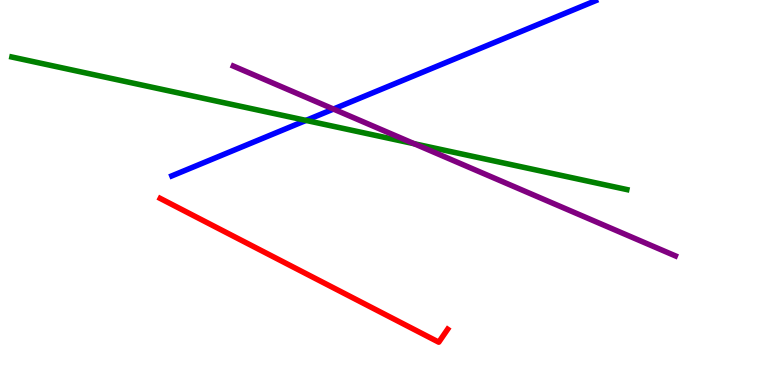[{'lines': ['blue', 'red'], 'intersections': []}, {'lines': ['green', 'red'], 'intersections': []}, {'lines': ['purple', 'red'], 'intersections': []}, {'lines': ['blue', 'green'], 'intersections': [{'x': 3.95, 'y': 6.87}]}, {'lines': ['blue', 'purple'], 'intersections': [{'x': 4.3, 'y': 7.17}]}, {'lines': ['green', 'purple'], 'intersections': [{'x': 5.34, 'y': 6.27}]}]